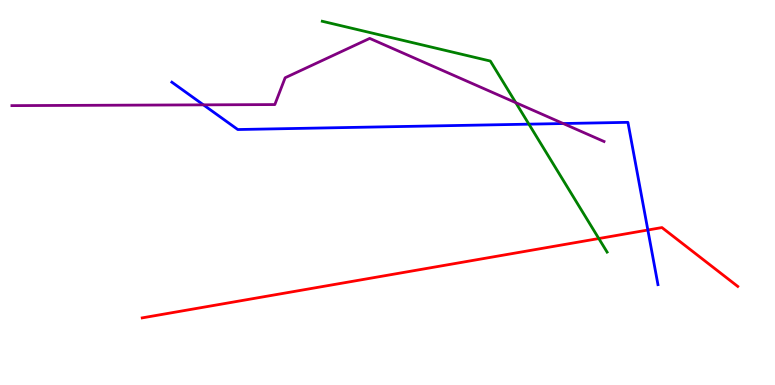[{'lines': ['blue', 'red'], 'intersections': [{'x': 8.36, 'y': 4.03}]}, {'lines': ['green', 'red'], 'intersections': [{'x': 7.73, 'y': 3.8}]}, {'lines': ['purple', 'red'], 'intersections': []}, {'lines': ['blue', 'green'], 'intersections': [{'x': 6.82, 'y': 6.77}]}, {'lines': ['blue', 'purple'], 'intersections': [{'x': 2.62, 'y': 7.28}, {'x': 7.27, 'y': 6.79}]}, {'lines': ['green', 'purple'], 'intersections': [{'x': 6.66, 'y': 7.33}]}]